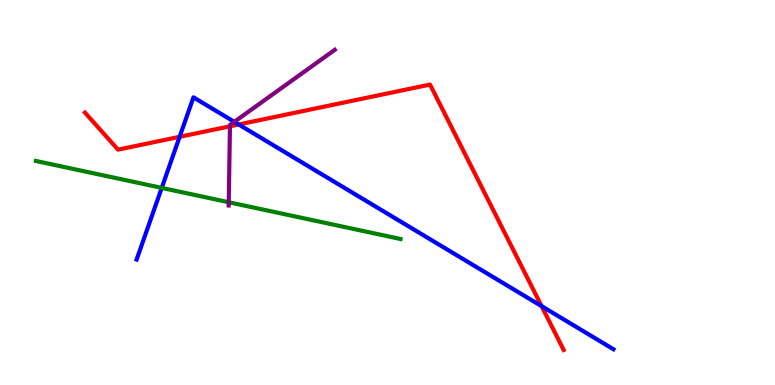[{'lines': ['blue', 'red'], 'intersections': [{'x': 2.32, 'y': 6.45}, {'x': 3.08, 'y': 6.77}, {'x': 6.99, 'y': 2.05}]}, {'lines': ['green', 'red'], 'intersections': []}, {'lines': ['purple', 'red'], 'intersections': [{'x': 2.97, 'y': 6.72}]}, {'lines': ['blue', 'green'], 'intersections': [{'x': 2.09, 'y': 5.12}]}, {'lines': ['blue', 'purple'], 'intersections': [{'x': 3.02, 'y': 6.84}]}, {'lines': ['green', 'purple'], 'intersections': [{'x': 2.95, 'y': 4.75}]}]